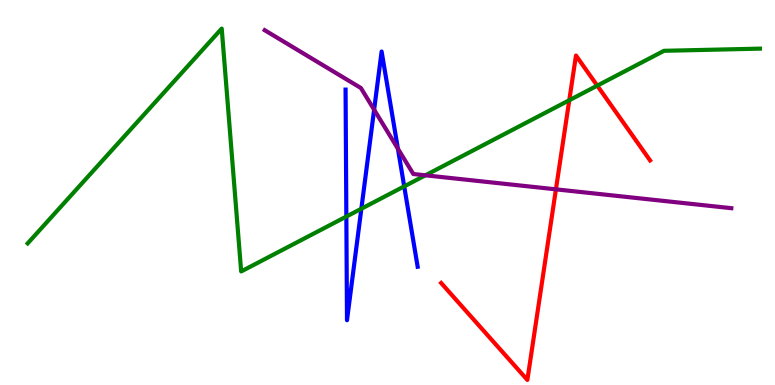[{'lines': ['blue', 'red'], 'intersections': []}, {'lines': ['green', 'red'], 'intersections': [{'x': 7.35, 'y': 7.4}, {'x': 7.71, 'y': 7.78}]}, {'lines': ['purple', 'red'], 'intersections': [{'x': 7.17, 'y': 5.08}]}, {'lines': ['blue', 'green'], 'intersections': [{'x': 4.47, 'y': 4.37}, {'x': 4.66, 'y': 4.58}, {'x': 5.22, 'y': 5.16}]}, {'lines': ['blue', 'purple'], 'intersections': [{'x': 4.83, 'y': 7.15}, {'x': 5.13, 'y': 6.14}]}, {'lines': ['green', 'purple'], 'intersections': [{'x': 5.49, 'y': 5.45}]}]